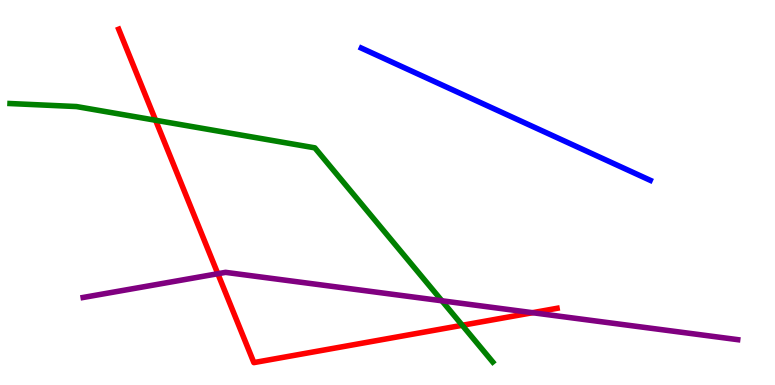[{'lines': ['blue', 'red'], 'intersections': []}, {'lines': ['green', 'red'], 'intersections': [{'x': 2.01, 'y': 6.88}, {'x': 5.96, 'y': 1.55}]}, {'lines': ['purple', 'red'], 'intersections': [{'x': 2.81, 'y': 2.89}, {'x': 6.87, 'y': 1.88}]}, {'lines': ['blue', 'green'], 'intersections': []}, {'lines': ['blue', 'purple'], 'intersections': []}, {'lines': ['green', 'purple'], 'intersections': [{'x': 5.7, 'y': 2.19}]}]